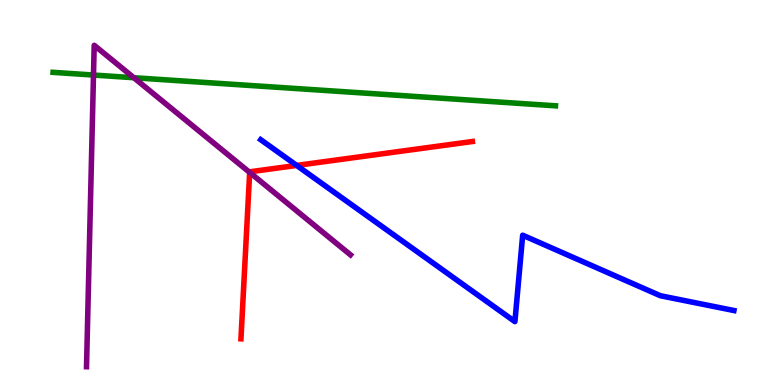[{'lines': ['blue', 'red'], 'intersections': [{'x': 3.83, 'y': 5.7}]}, {'lines': ['green', 'red'], 'intersections': []}, {'lines': ['purple', 'red'], 'intersections': [{'x': 3.22, 'y': 5.52}]}, {'lines': ['blue', 'green'], 'intersections': []}, {'lines': ['blue', 'purple'], 'intersections': []}, {'lines': ['green', 'purple'], 'intersections': [{'x': 1.21, 'y': 8.05}, {'x': 1.73, 'y': 7.98}]}]